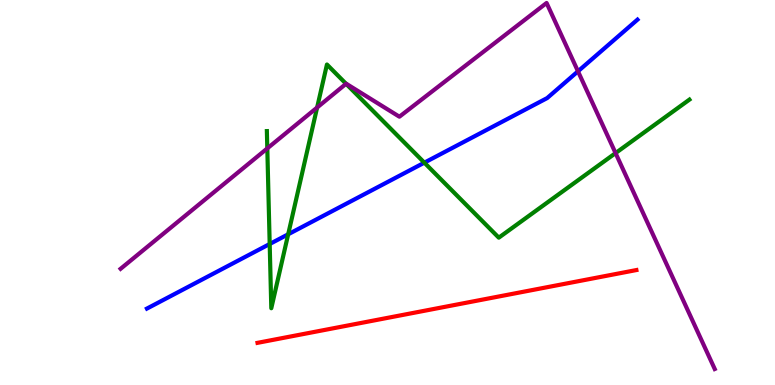[{'lines': ['blue', 'red'], 'intersections': []}, {'lines': ['green', 'red'], 'intersections': []}, {'lines': ['purple', 'red'], 'intersections': []}, {'lines': ['blue', 'green'], 'intersections': [{'x': 3.48, 'y': 3.66}, {'x': 3.72, 'y': 3.91}, {'x': 5.48, 'y': 5.77}]}, {'lines': ['blue', 'purple'], 'intersections': [{'x': 7.46, 'y': 8.15}]}, {'lines': ['green', 'purple'], 'intersections': [{'x': 3.45, 'y': 6.15}, {'x': 4.09, 'y': 7.21}, {'x': 4.47, 'y': 7.82}, {'x': 7.94, 'y': 6.02}]}]